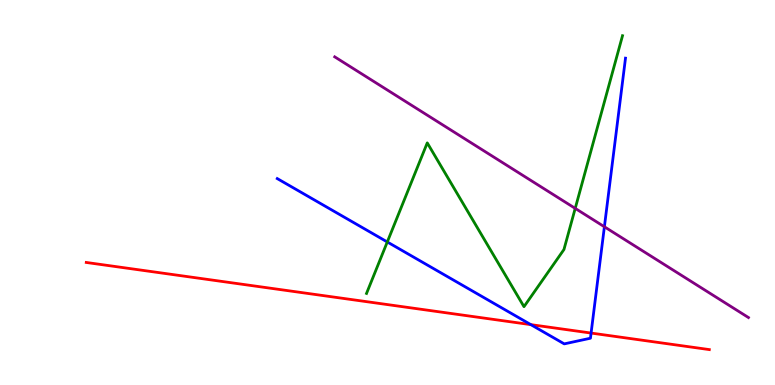[{'lines': ['blue', 'red'], 'intersections': [{'x': 6.85, 'y': 1.57}, {'x': 7.63, 'y': 1.35}]}, {'lines': ['green', 'red'], 'intersections': []}, {'lines': ['purple', 'red'], 'intersections': []}, {'lines': ['blue', 'green'], 'intersections': [{'x': 5.0, 'y': 3.72}]}, {'lines': ['blue', 'purple'], 'intersections': [{'x': 7.8, 'y': 4.11}]}, {'lines': ['green', 'purple'], 'intersections': [{'x': 7.42, 'y': 4.59}]}]